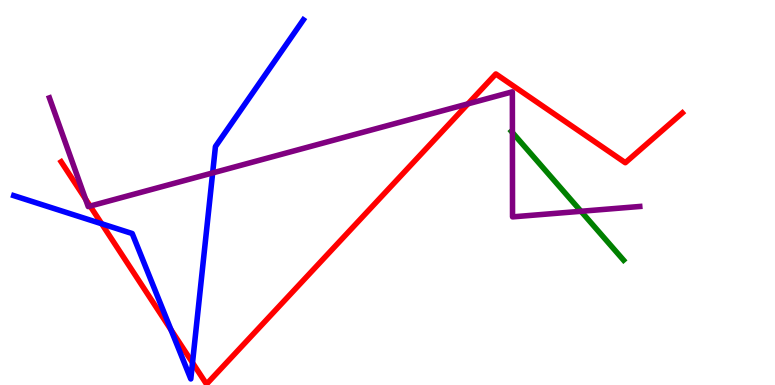[{'lines': ['blue', 'red'], 'intersections': [{'x': 1.31, 'y': 4.19}, {'x': 2.21, 'y': 1.43}, {'x': 2.48, 'y': 0.579}]}, {'lines': ['green', 'red'], 'intersections': []}, {'lines': ['purple', 'red'], 'intersections': [{'x': 1.1, 'y': 4.83}, {'x': 1.16, 'y': 4.65}, {'x': 6.04, 'y': 7.3}]}, {'lines': ['blue', 'green'], 'intersections': []}, {'lines': ['blue', 'purple'], 'intersections': [{'x': 2.74, 'y': 5.51}]}, {'lines': ['green', 'purple'], 'intersections': [{'x': 6.61, 'y': 6.56}, {'x': 7.5, 'y': 4.51}]}]